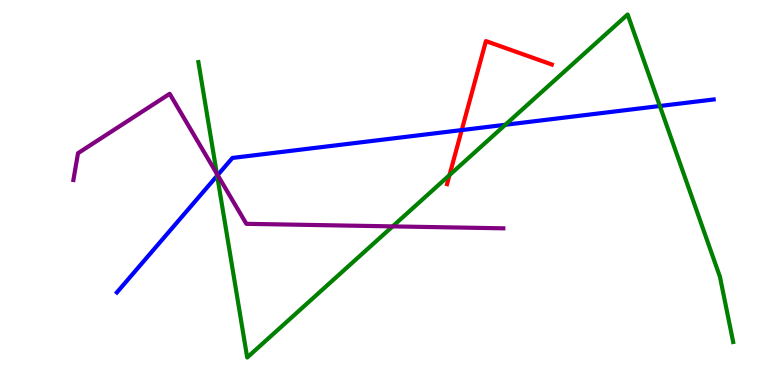[{'lines': ['blue', 'red'], 'intersections': [{'x': 5.96, 'y': 6.62}]}, {'lines': ['green', 'red'], 'intersections': [{'x': 5.8, 'y': 5.45}]}, {'lines': ['purple', 'red'], 'intersections': []}, {'lines': ['blue', 'green'], 'intersections': [{'x': 2.8, 'y': 5.44}, {'x': 6.52, 'y': 6.76}, {'x': 8.51, 'y': 7.25}]}, {'lines': ['blue', 'purple'], 'intersections': [{'x': 2.81, 'y': 5.45}]}, {'lines': ['green', 'purple'], 'intersections': [{'x': 2.8, 'y': 5.49}, {'x': 5.07, 'y': 4.12}]}]